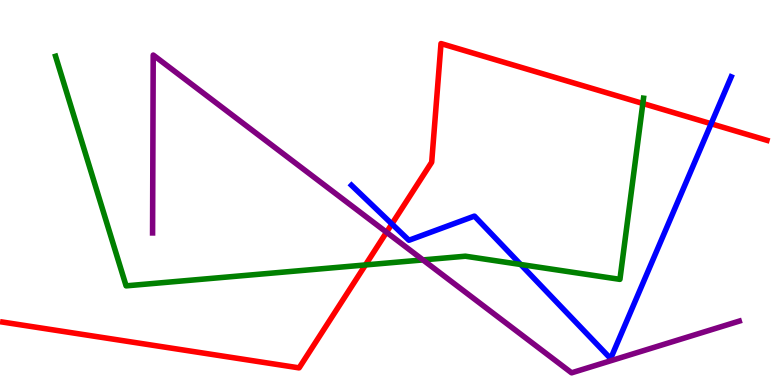[{'lines': ['blue', 'red'], 'intersections': [{'x': 5.06, 'y': 4.18}, {'x': 9.18, 'y': 6.79}]}, {'lines': ['green', 'red'], 'intersections': [{'x': 4.72, 'y': 3.12}, {'x': 8.29, 'y': 7.31}]}, {'lines': ['purple', 'red'], 'intersections': [{'x': 4.99, 'y': 3.97}]}, {'lines': ['blue', 'green'], 'intersections': [{'x': 6.72, 'y': 3.13}]}, {'lines': ['blue', 'purple'], 'intersections': []}, {'lines': ['green', 'purple'], 'intersections': [{'x': 5.46, 'y': 3.25}]}]